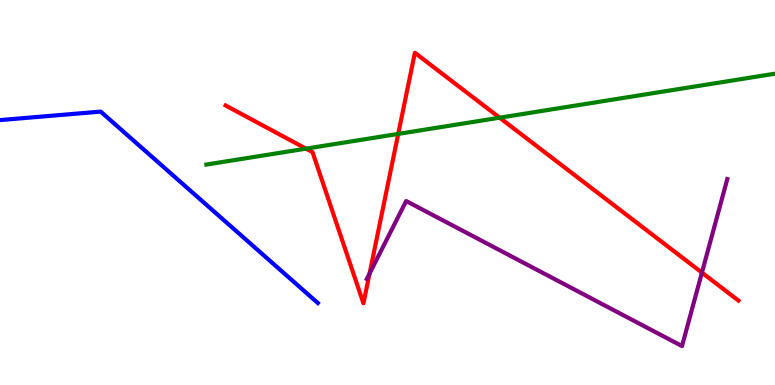[{'lines': ['blue', 'red'], 'intersections': []}, {'lines': ['green', 'red'], 'intersections': [{'x': 3.95, 'y': 6.14}, {'x': 5.14, 'y': 6.52}, {'x': 6.45, 'y': 6.94}]}, {'lines': ['purple', 'red'], 'intersections': [{'x': 4.77, 'y': 2.89}, {'x': 9.06, 'y': 2.92}]}, {'lines': ['blue', 'green'], 'intersections': []}, {'lines': ['blue', 'purple'], 'intersections': []}, {'lines': ['green', 'purple'], 'intersections': []}]